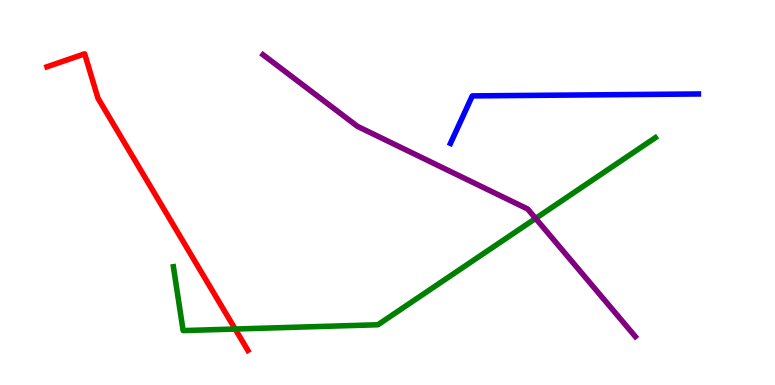[{'lines': ['blue', 'red'], 'intersections': []}, {'lines': ['green', 'red'], 'intersections': [{'x': 3.03, 'y': 1.45}]}, {'lines': ['purple', 'red'], 'intersections': []}, {'lines': ['blue', 'green'], 'intersections': []}, {'lines': ['blue', 'purple'], 'intersections': []}, {'lines': ['green', 'purple'], 'intersections': [{'x': 6.91, 'y': 4.33}]}]